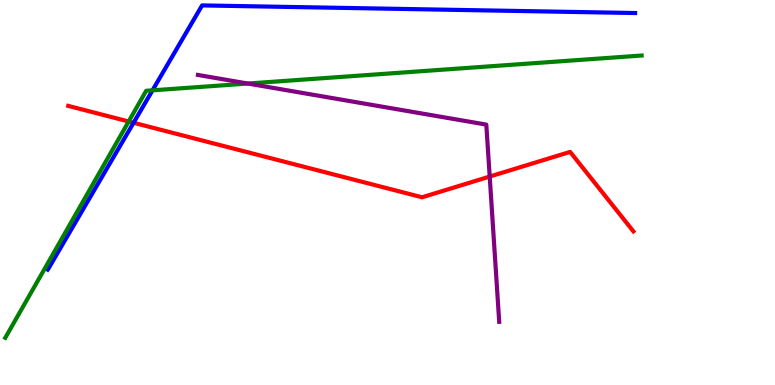[{'lines': ['blue', 'red'], 'intersections': [{'x': 1.72, 'y': 6.81}]}, {'lines': ['green', 'red'], 'intersections': [{'x': 1.66, 'y': 6.84}]}, {'lines': ['purple', 'red'], 'intersections': [{'x': 6.32, 'y': 5.41}]}, {'lines': ['blue', 'green'], 'intersections': [{'x': 1.97, 'y': 7.65}]}, {'lines': ['blue', 'purple'], 'intersections': []}, {'lines': ['green', 'purple'], 'intersections': [{'x': 3.2, 'y': 7.83}]}]